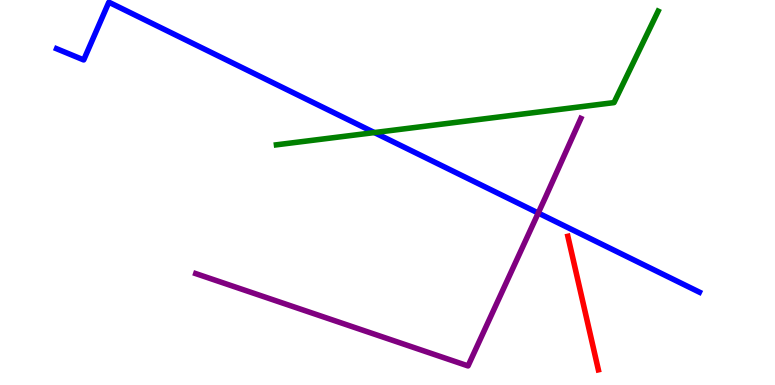[{'lines': ['blue', 'red'], 'intersections': []}, {'lines': ['green', 'red'], 'intersections': []}, {'lines': ['purple', 'red'], 'intersections': []}, {'lines': ['blue', 'green'], 'intersections': [{'x': 4.83, 'y': 6.56}]}, {'lines': ['blue', 'purple'], 'intersections': [{'x': 6.95, 'y': 4.47}]}, {'lines': ['green', 'purple'], 'intersections': []}]